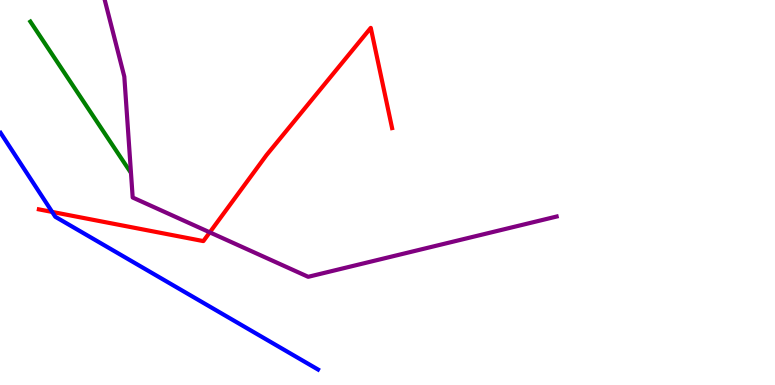[{'lines': ['blue', 'red'], 'intersections': [{'x': 0.673, 'y': 4.5}]}, {'lines': ['green', 'red'], 'intersections': []}, {'lines': ['purple', 'red'], 'intersections': [{'x': 2.71, 'y': 3.96}]}, {'lines': ['blue', 'green'], 'intersections': []}, {'lines': ['blue', 'purple'], 'intersections': []}, {'lines': ['green', 'purple'], 'intersections': []}]